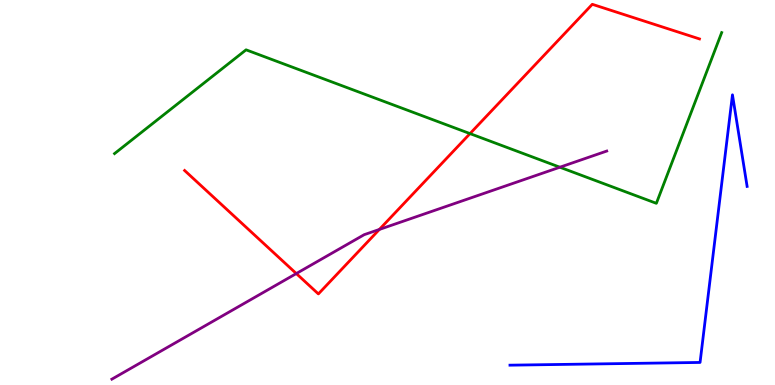[{'lines': ['blue', 'red'], 'intersections': []}, {'lines': ['green', 'red'], 'intersections': [{'x': 6.06, 'y': 6.53}]}, {'lines': ['purple', 'red'], 'intersections': [{'x': 3.82, 'y': 2.89}, {'x': 4.9, 'y': 4.04}]}, {'lines': ['blue', 'green'], 'intersections': []}, {'lines': ['blue', 'purple'], 'intersections': []}, {'lines': ['green', 'purple'], 'intersections': [{'x': 7.22, 'y': 5.66}]}]